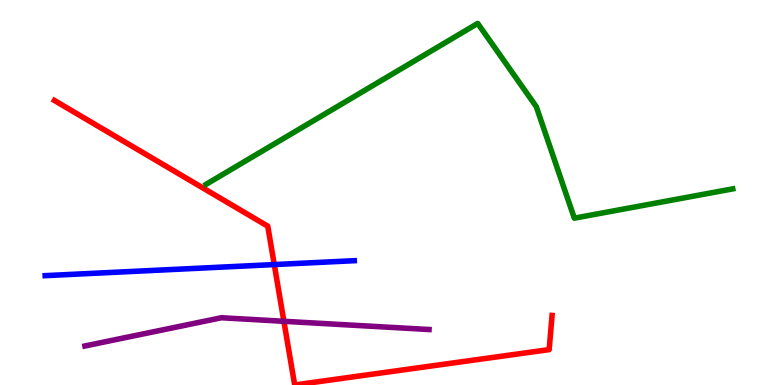[{'lines': ['blue', 'red'], 'intersections': [{'x': 3.54, 'y': 3.13}]}, {'lines': ['green', 'red'], 'intersections': []}, {'lines': ['purple', 'red'], 'intersections': [{'x': 3.66, 'y': 1.65}]}, {'lines': ['blue', 'green'], 'intersections': []}, {'lines': ['blue', 'purple'], 'intersections': []}, {'lines': ['green', 'purple'], 'intersections': []}]